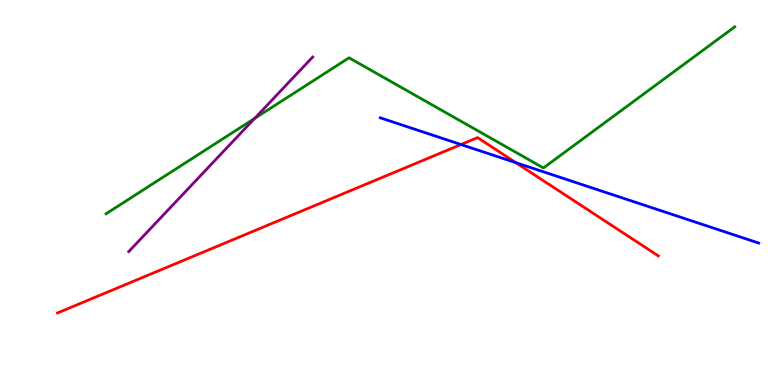[{'lines': ['blue', 'red'], 'intersections': [{'x': 5.95, 'y': 6.25}, {'x': 6.66, 'y': 5.77}]}, {'lines': ['green', 'red'], 'intersections': []}, {'lines': ['purple', 'red'], 'intersections': []}, {'lines': ['blue', 'green'], 'intersections': []}, {'lines': ['blue', 'purple'], 'intersections': []}, {'lines': ['green', 'purple'], 'intersections': [{'x': 3.29, 'y': 6.93}]}]